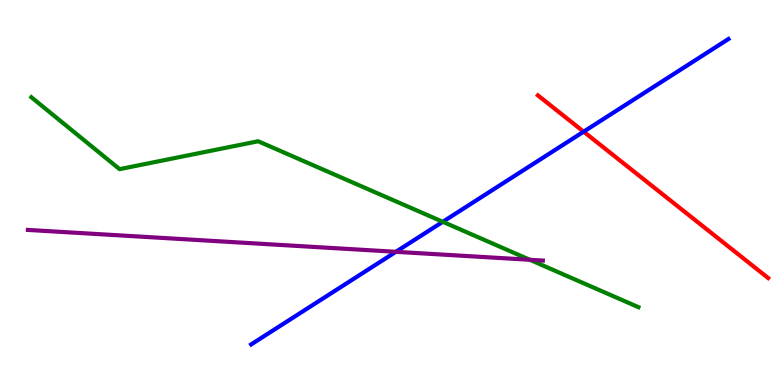[{'lines': ['blue', 'red'], 'intersections': [{'x': 7.53, 'y': 6.58}]}, {'lines': ['green', 'red'], 'intersections': []}, {'lines': ['purple', 'red'], 'intersections': []}, {'lines': ['blue', 'green'], 'intersections': [{'x': 5.71, 'y': 4.24}]}, {'lines': ['blue', 'purple'], 'intersections': [{'x': 5.11, 'y': 3.46}]}, {'lines': ['green', 'purple'], 'intersections': [{'x': 6.84, 'y': 3.25}]}]